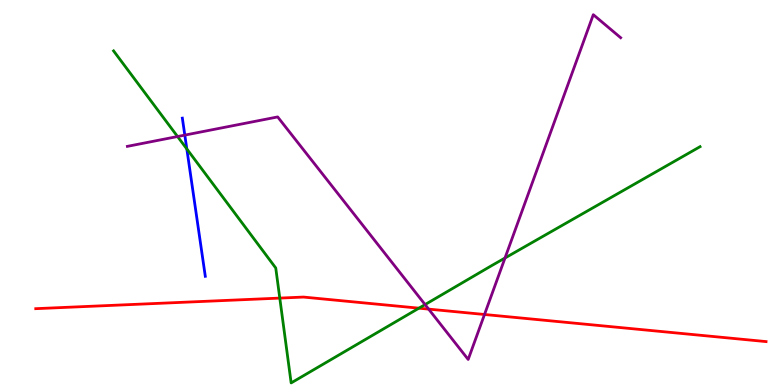[{'lines': ['blue', 'red'], 'intersections': []}, {'lines': ['green', 'red'], 'intersections': [{'x': 3.61, 'y': 2.26}, {'x': 5.41, 'y': 2.0}]}, {'lines': ['purple', 'red'], 'intersections': [{'x': 5.53, 'y': 1.97}, {'x': 6.25, 'y': 1.83}]}, {'lines': ['blue', 'green'], 'intersections': [{'x': 2.41, 'y': 6.13}]}, {'lines': ['blue', 'purple'], 'intersections': [{'x': 2.38, 'y': 6.49}]}, {'lines': ['green', 'purple'], 'intersections': [{'x': 2.29, 'y': 6.45}, {'x': 5.48, 'y': 2.09}, {'x': 6.52, 'y': 3.3}]}]